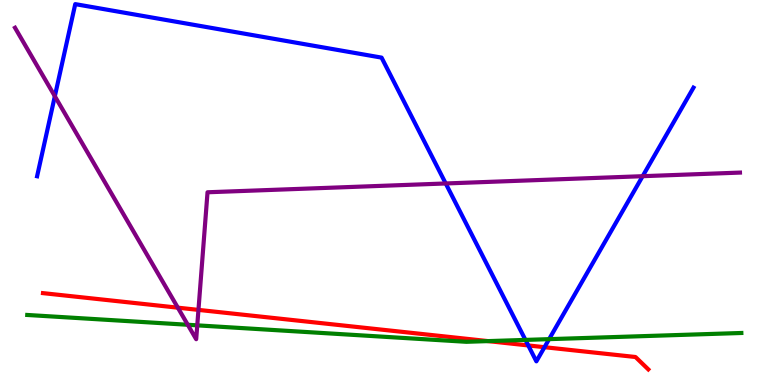[{'lines': ['blue', 'red'], 'intersections': [{'x': 6.82, 'y': 1.03}, {'x': 7.03, 'y': 0.982}]}, {'lines': ['green', 'red'], 'intersections': [{'x': 6.3, 'y': 1.14}]}, {'lines': ['purple', 'red'], 'intersections': [{'x': 2.29, 'y': 2.01}, {'x': 2.56, 'y': 1.95}]}, {'lines': ['blue', 'green'], 'intersections': [{'x': 6.78, 'y': 1.17}, {'x': 7.09, 'y': 1.19}]}, {'lines': ['blue', 'purple'], 'intersections': [{'x': 0.708, 'y': 7.5}, {'x': 5.75, 'y': 5.23}, {'x': 8.29, 'y': 5.42}]}, {'lines': ['green', 'purple'], 'intersections': [{'x': 2.42, 'y': 1.56}, {'x': 2.55, 'y': 1.55}]}]